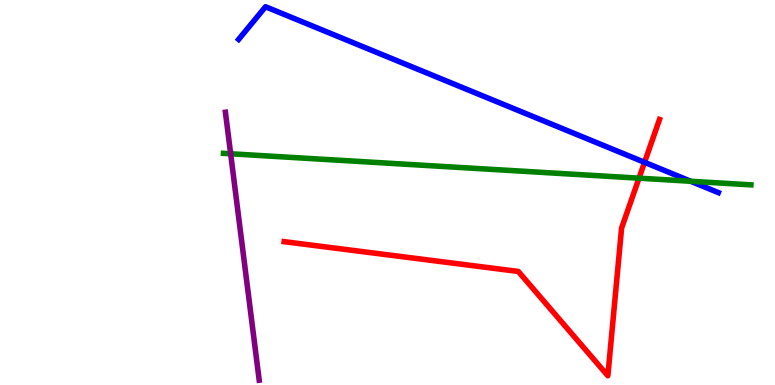[{'lines': ['blue', 'red'], 'intersections': [{'x': 8.32, 'y': 5.78}]}, {'lines': ['green', 'red'], 'intersections': [{'x': 8.25, 'y': 5.37}]}, {'lines': ['purple', 'red'], 'intersections': []}, {'lines': ['blue', 'green'], 'intersections': [{'x': 8.91, 'y': 5.29}]}, {'lines': ['blue', 'purple'], 'intersections': []}, {'lines': ['green', 'purple'], 'intersections': [{'x': 2.98, 'y': 6.01}]}]